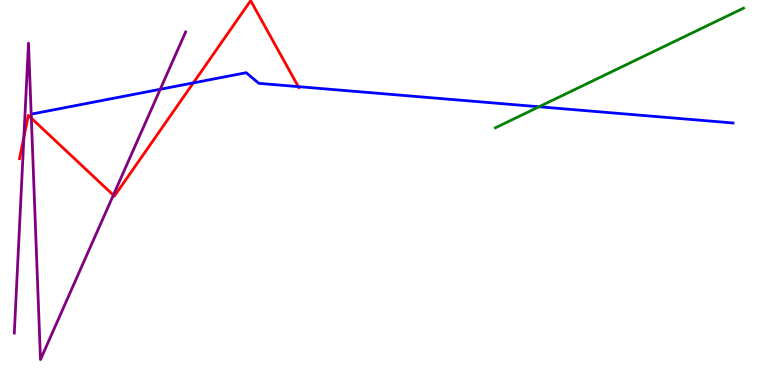[{'lines': ['blue', 'red'], 'intersections': [{'x': 2.49, 'y': 7.85}, {'x': 3.85, 'y': 7.75}]}, {'lines': ['green', 'red'], 'intersections': []}, {'lines': ['purple', 'red'], 'intersections': [{'x': 0.308, 'y': 6.44}, {'x': 0.404, 'y': 6.93}, {'x': 1.46, 'y': 4.93}]}, {'lines': ['blue', 'green'], 'intersections': [{'x': 6.96, 'y': 7.23}]}, {'lines': ['blue', 'purple'], 'intersections': [{'x': 2.07, 'y': 7.68}]}, {'lines': ['green', 'purple'], 'intersections': []}]